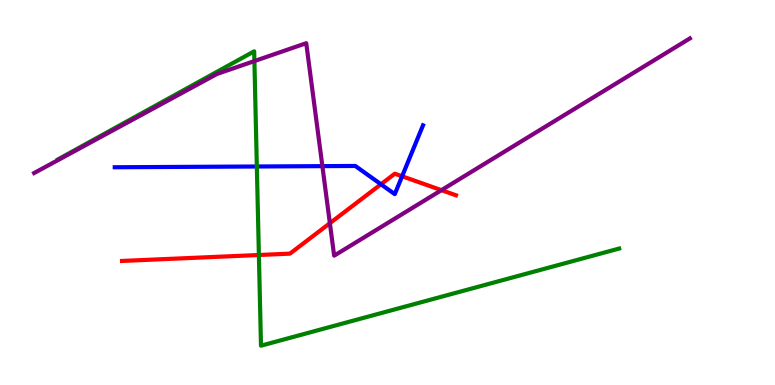[{'lines': ['blue', 'red'], 'intersections': [{'x': 4.92, 'y': 5.21}, {'x': 5.19, 'y': 5.42}]}, {'lines': ['green', 'red'], 'intersections': [{'x': 3.34, 'y': 3.38}]}, {'lines': ['purple', 'red'], 'intersections': [{'x': 4.26, 'y': 4.2}, {'x': 5.7, 'y': 5.06}]}, {'lines': ['blue', 'green'], 'intersections': [{'x': 3.31, 'y': 5.68}]}, {'lines': ['blue', 'purple'], 'intersections': [{'x': 4.16, 'y': 5.68}]}, {'lines': ['green', 'purple'], 'intersections': [{'x': 3.28, 'y': 8.41}]}]